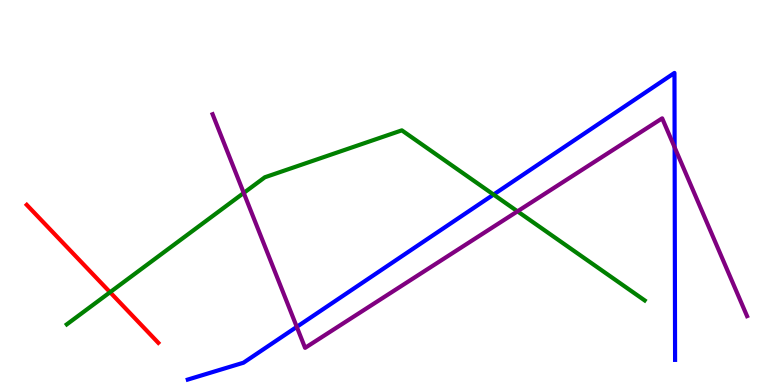[{'lines': ['blue', 'red'], 'intersections': []}, {'lines': ['green', 'red'], 'intersections': [{'x': 1.42, 'y': 2.41}]}, {'lines': ['purple', 'red'], 'intersections': []}, {'lines': ['blue', 'green'], 'intersections': [{'x': 6.37, 'y': 4.95}]}, {'lines': ['blue', 'purple'], 'intersections': [{'x': 3.83, 'y': 1.51}, {'x': 8.7, 'y': 6.17}]}, {'lines': ['green', 'purple'], 'intersections': [{'x': 3.15, 'y': 4.99}, {'x': 6.68, 'y': 4.51}]}]